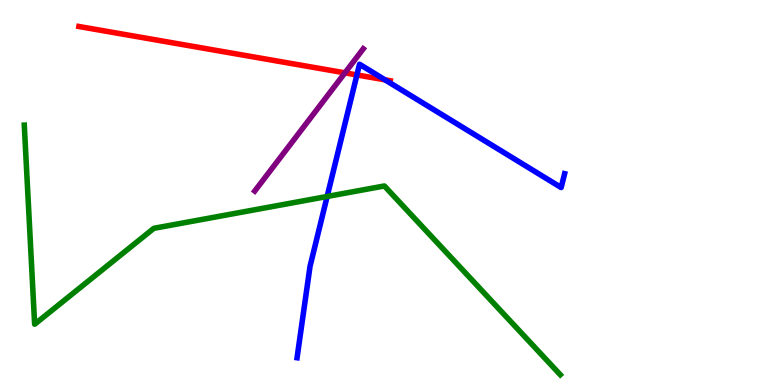[{'lines': ['blue', 'red'], 'intersections': [{'x': 4.61, 'y': 8.05}, {'x': 4.97, 'y': 7.93}]}, {'lines': ['green', 'red'], 'intersections': []}, {'lines': ['purple', 'red'], 'intersections': [{'x': 4.45, 'y': 8.11}]}, {'lines': ['blue', 'green'], 'intersections': [{'x': 4.22, 'y': 4.9}]}, {'lines': ['blue', 'purple'], 'intersections': []}, {'lines': ['green', 'purple'], 'intersections': []}]